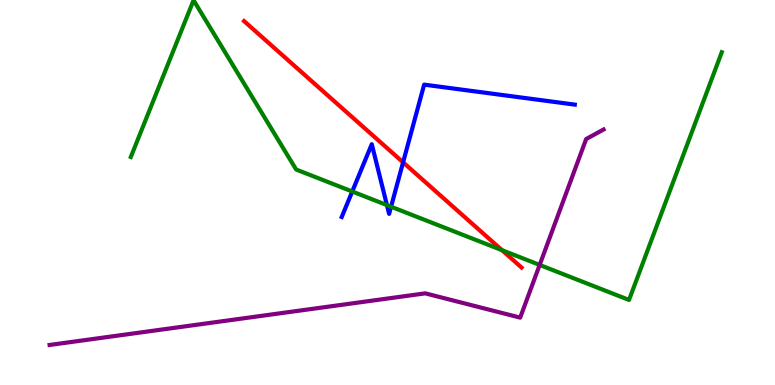[{'lines': ['blue', 'red'], 'intersections': [{'x': 5.2, 'y': 5.78}]}, {'lines': ['green', 'red'], 'intersections': [{'x': 6.48, 'y': 3.5}]}, {'lines': ['purple', 'red'], 'intersections': []}, {'lines': ['blue', 'green'], 'intersections': [{'x': 4.55, 'y': 5.03}, {'x': 4.99, 'y': 4.67}, {'x': 5.05, 'y': 4.63}]}, {'lines': ['blue', 'purple'], 'intersections': []}, {'lines': ['green', 'purple'], 'intersections': [{'x': 6.96, 'y': 3.12}]}]